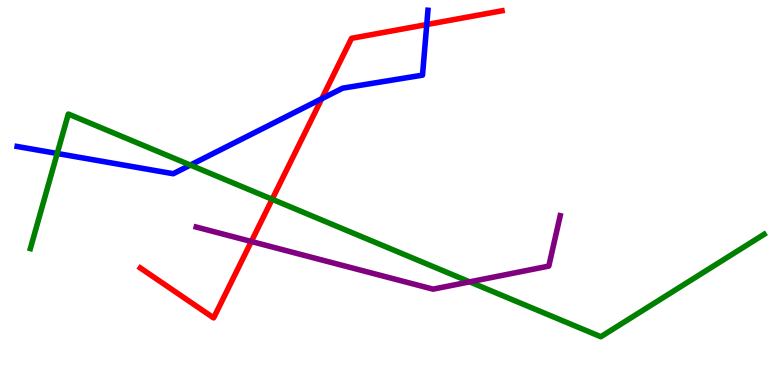[{'lines': ['blue', 'red'], 'intersections': [{'x': 4.15, 'y': 7.44}, {'x': 5.51, 'y': 9.36}]}, {'lines': ['green', 'red'], 'intersections': [{'x': 3.51, 'y': 4.82}]}, {'lines': ['purple', 'red'], 'intersections': [{'x': 3.24, 'y': 3.73}]}, {'lines': ['blue', 'green'], 'intersections': [{'x': 0.738, 'y': 6.01}, {'x': 2.46, 'y': 5.71}]}, {'lines': ['blue', 'purple'], 'intersections': []}, {'lines': ['green', 'purple'], 'intersections': [{'x': 6.06, 'y': 2.68}]}]